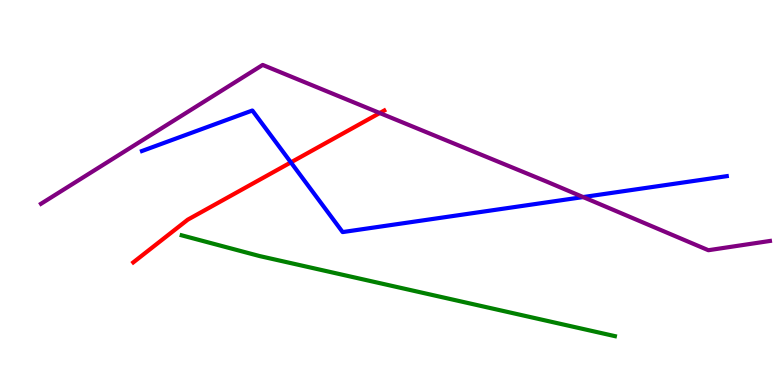[{'lines': ['blue', 'red'], 'intersections': [{'x': 3.75, 'y': 5.78}]}, {'lines': ['green', 'red'], 'intersections': []}, {'lines': ['purple', 'red'], 'intersections': [{'x': 4.9, 'y': 7.06}]}, {'lines': ['blue', 'green'], 'intersections': []}, {'lines': ['blue', 'purple'], 'intersections': [{'x': 7.52, 'y': 4.88}]}, {'lines': ['green', 'purple'], 'intersections': []}]